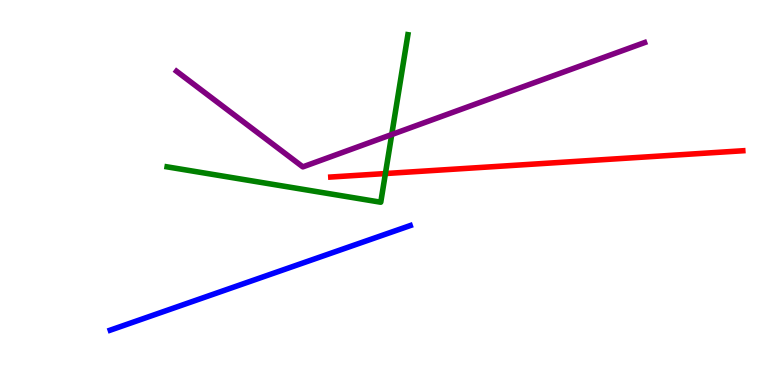[{'lines': ['blue', 'red'], 'intersections': []}, {'lines': ['green', 'red'], 'intersections': [{'x': 4.97, 'y': 5.49}]}, {'lines': ['purple', 'red'], 'intersections': []}, {'lines': ['blue', 'green'], 'intersections': []}, {'lines': ['blue', 'purple'], 'intersections': []}, {'lines': ['green', 'purple'], 'intersections': [{'x': 5.05, 'y': 6.51}]}]